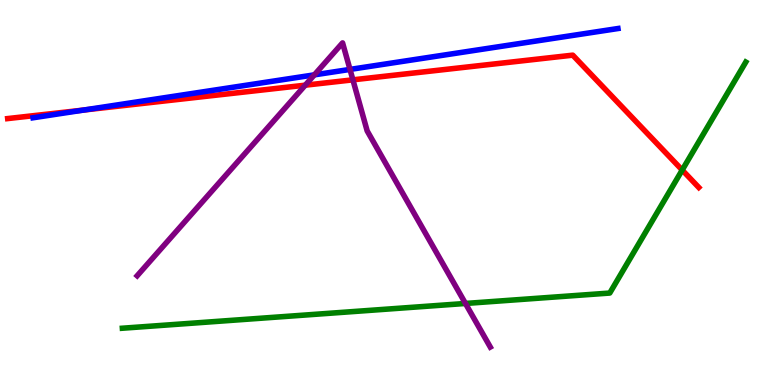[{'lines': ['blue', 'red'], 'intersections': [{'x': 1.08, 'y': 7.14}]}, {'lines': ['green', 'red'], 'intersections': [{'x': 8.8, 'y': 5.58}]}, {'lines': ['purple', 'red'], 'intersections': [{'x': 3.94, 'y': 7.79}, {'x': 4.55, 'y': 7.93}]}, {'lines': ['blue', 'green'], 'intersections': []}, {'lines': ['blue', 'purple'], 'intersections': [{'x': 4.06, 'y': 8.06}, {'x': 4.52, 'y': 8.2}]}, {'lines': ['green', 'purple'], 'intersections': [{'x': 6.01, 'y': 2.12}]}]